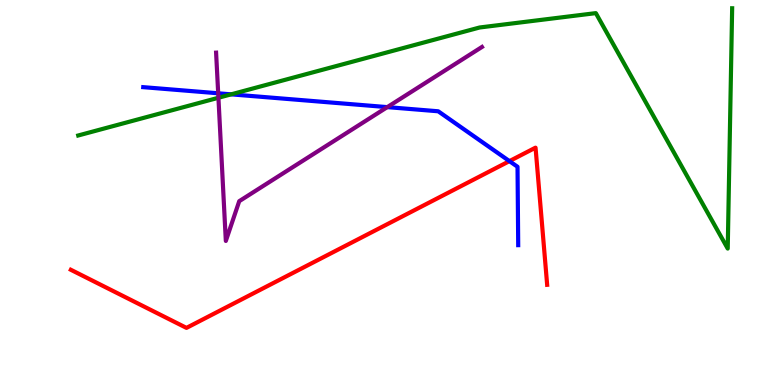[{'lines': ['blue', 'red'], 'intersections': [{'x': 6.57, 'y': 5.81}]}, {'lines': ['green', 'red'], 'intersections': []}, {'lines': ['purple', 'red'], 'intersections': []}, {'lines': ['blue', 'green'], 'intersections': [{'x': 2.98, 'y': 7.55}]}, {'lines': ['blue', 'purple'], 'intersections': [{'x': 2.82, 'y': 7.58}, {'x': 5.0, 'y': 7.22}]}, {'lines': ['green', 'purple'], 'intersections': [{'x': 2.82, 'y': 7.46}]}]